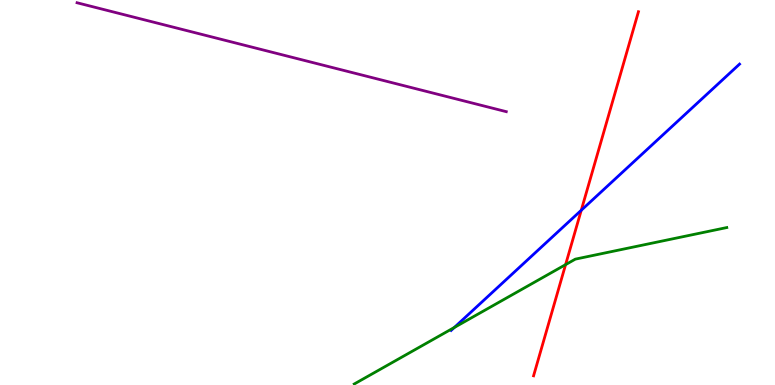[{'lines': ['blue', 'red'], 'intersections': [{'x': 7.5, 'y': 4.54}]}, {'lines': ['green', 'red'], 'intersections': [{'x': 7.3, 'y': 3.13}]}, {'lines': ['purple', 'red'], 'intersections': []}, {'lines': ['blue', 'green'], 'intersections': [{'x': 5.86, 'y': 1.49}]}, {'lines': ['blue', 'purple'], 'intersections': []}, {'lines': ['green', 'purple'], 'intersections': []}]